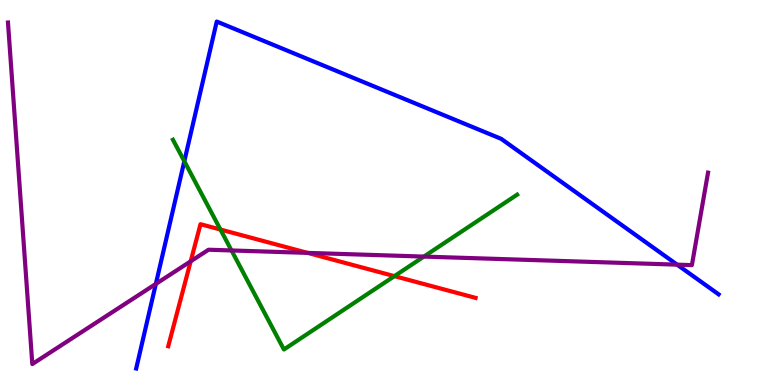[{'lines': ['blue', 'red'], 'intersections': []}, {'lines': ['green', 'red'], 'intersections': [{'x': 2.84, 'y': 4.04}, {'x': 5.09, 'y': 2.83}]}, {'lines': ['purple', 'red'], 'intersections': [{'x': 2.46, 'y': 3.21}, {'x': 3.97, 'y': 3.43}]}, {'lines': ['blue', 'green'], 'intersections': [{'x': 2.38, 'y': 5.81}]}, {'lines': ['blue', 'purple'], 'intersections': [{'x': 2.01, 'y': 2.63}, {'x': 8.74, 'y': 3.13}]}, {'lines': ['green', 'purple'], 'intersections': [{'x': 2.99, 'y': 3.49}, {'x': 5.47, 'y': 3.34}]}]